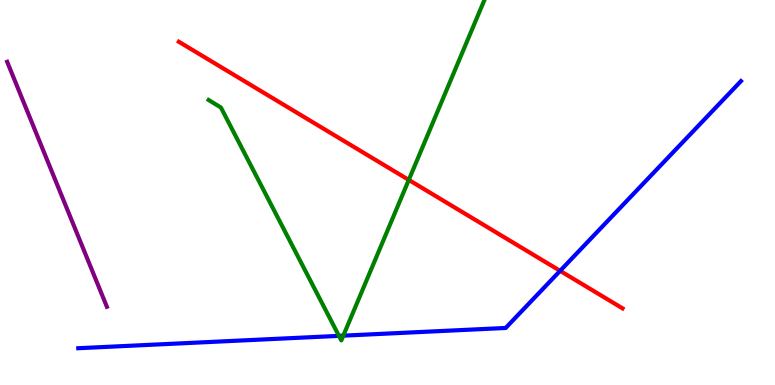[{'lines': ['blue', 'red'], 'intersections': [{'x': 7.23, 'y': 2.97}]}, {'lines': ['green', 'red'], 'intersections': [{'x': 5.27, 'y': 5.33}]}, {'lines': ['purple', 'red'], 'intersections': []}, {'lines': ['blue', 'green'], 'intersections': [{'x': 4.37, 'y': 1.28}, {'x': 4.43, 'y': 1.28}]}, {'lines': ['blue', 'purple'], 'intersections': []}, {'lines': ['green', 'purple'], 'intersections': []}]